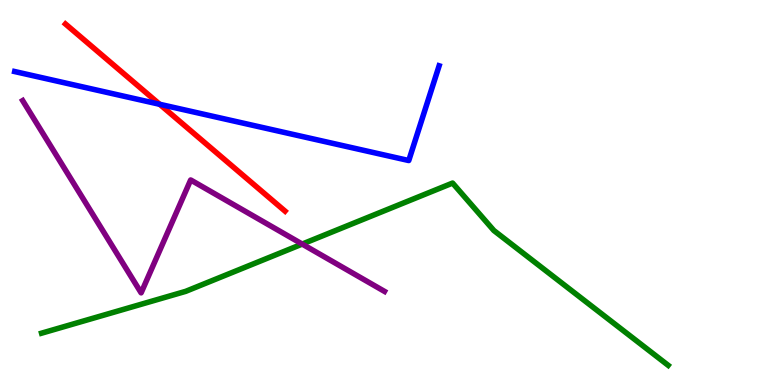[{'lines': ['blue', 'red'], 'intersections': [{'x': 2.06, 'y': 7.29}]}, {'lines': ['green', 'red'], 'intersections': []}, {'lines': ['purple', 'red'], 'intersections': []}, {'lines': ['blue', 'green'], 'intersections': []}, {'lines': ['blue', 'purple'], 'intersections': []}, {'lines': ['green', 'purple'], 'intersections': [{'x': 3.9, 'y': 3.66}]}]